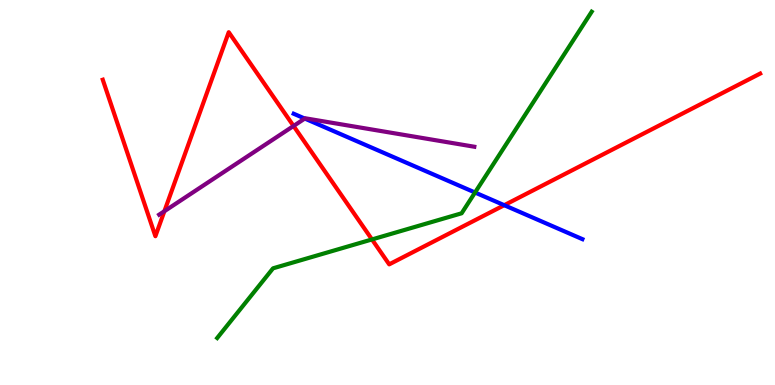[{'lines': ['blue', 'red'], 'intersections': [{'x': 6.51, 'y': 4.67}]}, {'lines': ['green', 'red'], 'intersections': [{'x': 4.8, 'y': 3.78}]}, {'lines': ['purple', 'red'], 'intersections': [{'x': 2.12, 'y': 4.51}, {'x': 3.79, 'y': 6.73}]}, {'lines': ['blue', 'green'], 'intersections': [{'x': 6.13, 'y': 5.0}]}, {'lines': ['blue', 'purple'], 'intersections': [{'x': 3.93, 'y': 6.92}]}, {'lines': ['green', 'purple'], 'intersections': []}]